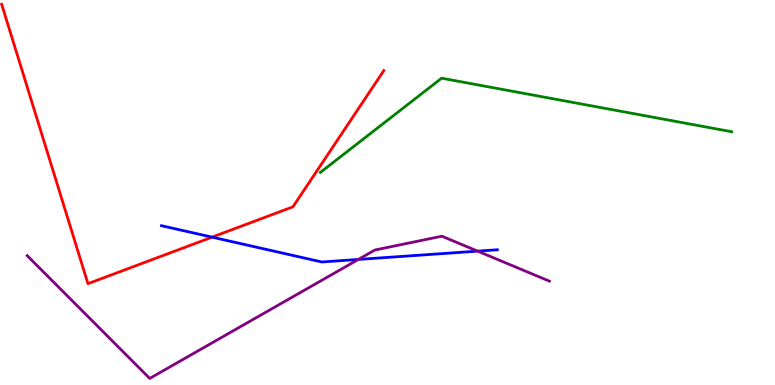[{'lines': ['blue', 'red'], 'intersections': [{'x': 2.74, 'y': 3.84}]}, {'lines': ['green', 'red'], 'intersections': []}, {'lines': ['purple', 'red'], 'intersections': []}, {'lines': ['blue', 'green'], 'intersections': []}, {'lines': ['blue', 'purple'], 'intersections': [{'x': 4.62, 'y': 3.26}, {'x': 6.16, 'y': 3.48}]}, {'lines': ['green', 'purple'], 'intersections': []}]